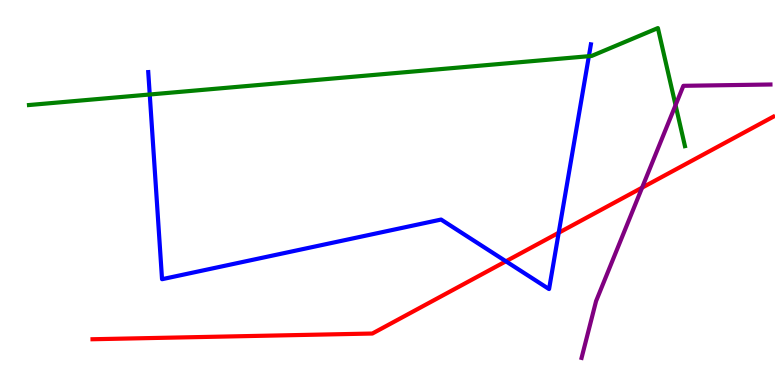[{'lines': ['blue', 'red'], 'intersections': [{'x': 6.53, 'y': 3.21}, {'x': 7.21, 'y': 3.95}]}, {'lines': ['green', 'red'], 'intersections': []}, {'lines': ['purple', 'red'], 'intersections': [{'x': 8.28, 'y': 5.13}]}, {'lines': ['blue', 'green'], 'intersections': [{'x': 1.93, 'y': 7.55}, {'x': 7.6, 'y': 8.54}]}, {'lines': ['blue', 'purple'], 'intersections': []}, {'lines': ['green', 'purple'], 'intersections': [{'x': 8.72, 'y': 7.27}]}]